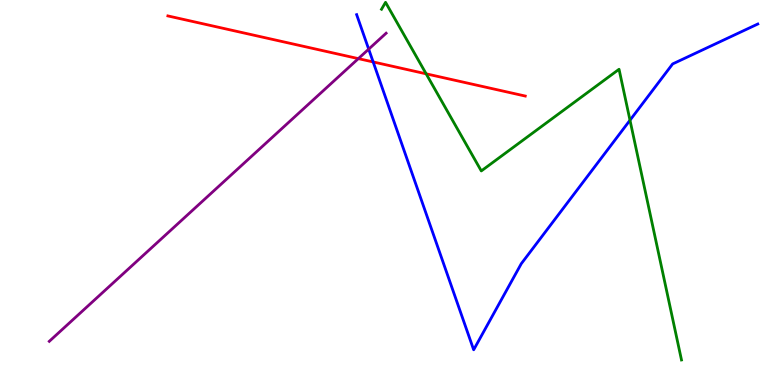[{'lines': ['blue', 'red'], 'intersections': [{'x': 4.82, 'y': 8.39}]}, {'lines': ['green', 'red'], 'intersections': [{'x': 5.5, 'y': 8.08}]}, {'lines': ['purple', 'red'], 'intersections': [{'x': 4.62, 'y': 8.48}]}, {'lines': ['blue', 'green'], 'intersections': [{'x': 8.13, 'y': 6.88}]}, {'lines': ['blue', 'purple'], 'intersections': [{'x': 4.76, 'y': 8.72}]}, {'lines': ['green', 'purple'], 'intersections': []}]